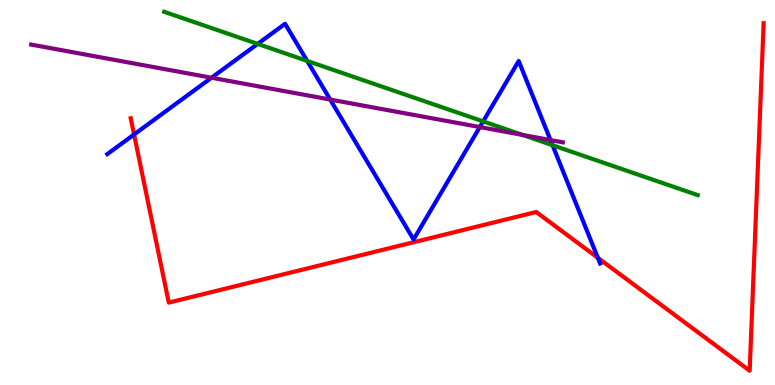[{'lines': ['blue', 'red'], 'intersections': [{'x': 1.73, 'y': 6.51}, {'x': 7.71, 'y': 3.3}]}, {'lines': ['green', 'red'], 'intersections': []}, {'lines': ['purple', 'red'], 'intersections': []}, {'lines': ['blue', 'green'], 'intersections': [{'x': 3.32, 'y': 8.86}, {'x': 3.96, 'y': 8.42}, {'x': 6.23, 'y': 6.85}, {'x': 7.13, 'y': 6.23}]}, {'lines': ['blue', 'purple'], 'intersections': [{'x': 2.73, 'y': 7.98}, {'x': 4.26, 'y': 7.41}, {'x': 6.19, 'y': 6.7}, {'x': 7.1, 'y': 6.36}]}, {'lines': ['green', 'purple'], 'intersections': [{'x': 6.74, 'y': 6.5}]}]